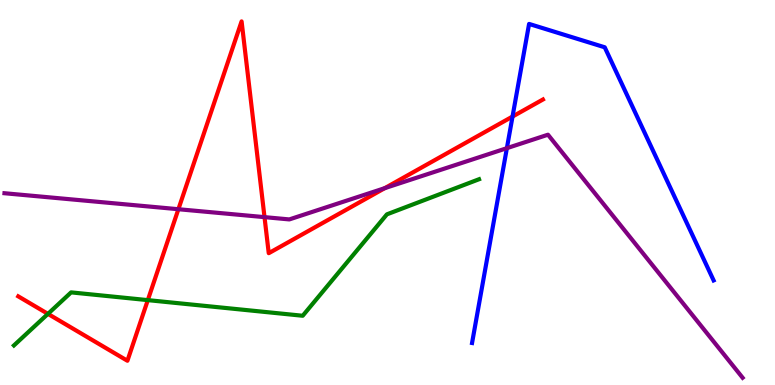[{'lines': ['blue', 'red'], 'intersections': [{'x': 6.61, 'y': 6.97}]}, {'lines': ['green', 'red'], 'intersections': [{'x': 0.619, 'y': 1.85}, {'x': 1.91, 'y': 2.2}]}, {'lines': ['purple', 'red'], 'intersections': [{'x': 2.3, 'y': 4.57}, {'x': 3.41, 'y': 4.36}, {'x': 4.96, 'y': 5.11}]}, {'lines': ['blue', 'green'], 'intersections': []}, {'lines': ['blue', 'purple'], 'intersections': [{'x': 6.54, 'y': 6.15}]}, {'lines': ['green', 'purple'], 'intersections': []}]